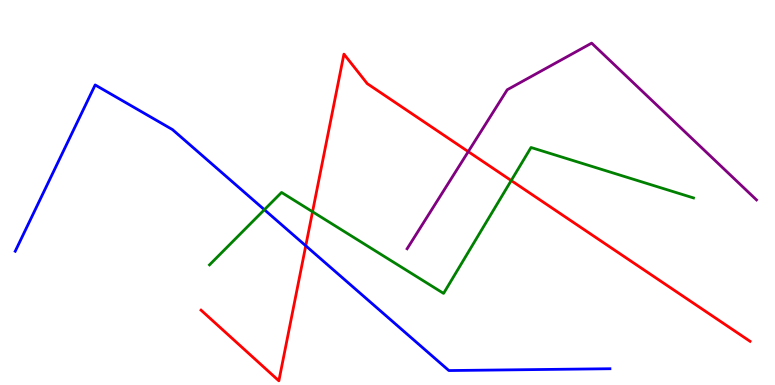[{'lines': ['blue', 'red'], 'intersections': [{'x': 3.95, 'y': 3.62}]}, {'lines': ['green', 'red'], 'intersections': [{'x': 4.03, 'y': 4.5}, {'x': 6.6, 'y': 5.31}]}, {'lines': ['purple', 'red'], 'intersections': [{'x': 6.04, 'y': 6.06}]}, {'lines': ['blue', 'green'], 'intersections': [{'x': 3.41, 'y': 4.55}]}, {'lines': ['blue', 'purple'], 'intersections': []}, {'lines': ['green', 'purple'], 'intersections': []}]